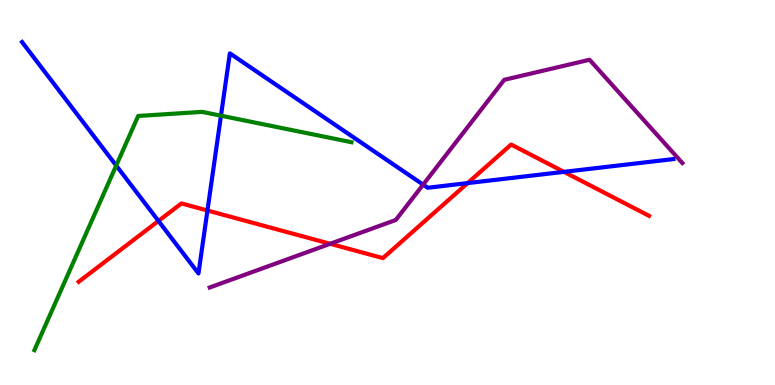[{'lines': ['blue', 'red'], 'intersections': [{'x': 2.04, 'y': 4.26}, {'x': 2.68, 'y': 4.53}, {'x': 6.03, 'y': 5.24}, {'x': 7.28, 'y': 5.54}]}, {'lines': ['green', 'red'], 'intersections': []}, {'lines': ['purple', 'red'], 'intersections': [{'x': 4.26, 'y': 3.67}]}, {'lines': ['blue', 'green'], 'intersections': [{'x': 1.5, 'y': 5.7}, {'x': 2.85, 'y': 7.0}]}, {'lines': ['blue', 'purple'], 'intersections': [{'x': 5.46, 'y': 5.2}]}, {'lines': ['green', 'purple'], 'intersections': []}]